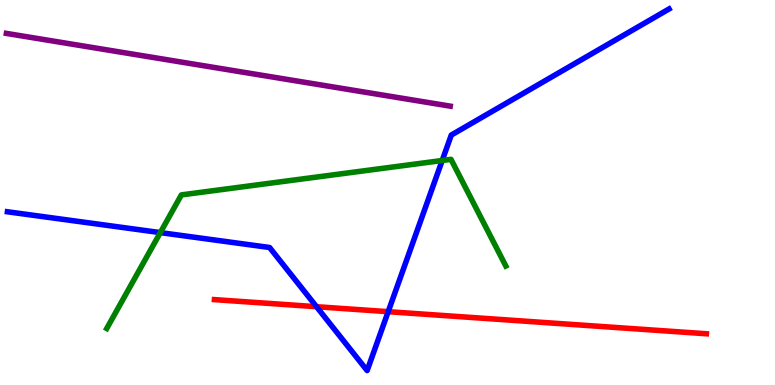[{'lines': ['blue', 'red'], 'intersections': [{'x': 4.08, 'y': 2.03}, {'x': 5.01, 'y': 1.9}]}, {'lines': ['green', 'red'], 'intersections': []}, {'lines': ['purple', 'red'], 'intersections': []}, {'lines': ['blue', 'green'], 'intersections': [{'x': 2.07, 'y': 3.96}, {'x': 5.71, 'y': 5.83}]}, {'lines': ['blue', 'purple'], 'intersections': []}, {'lines': ['green', 'purple'], 'intersections': []}]